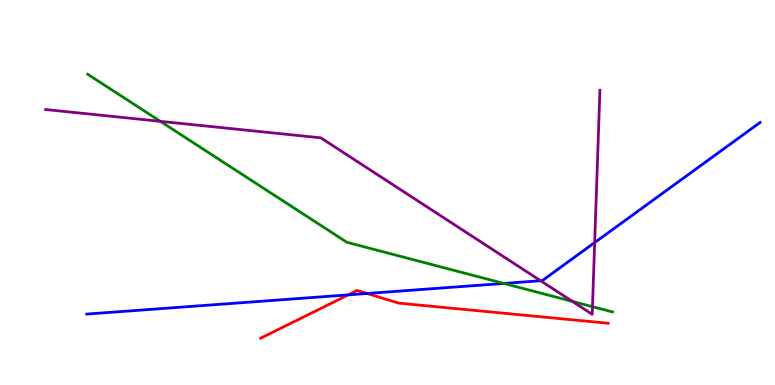[{'lines': ['blue', 'red'], 'intersections': [{'x': 4.49, 'y': 2.34}, {'x': 4.74, 'y': 2.38}]}, {'lines': ['green', 'red'], 'intersections': []}, {'lines': ['purple', 'red'], 'intersections': []}, {'lines': ['blue', 'green'], 'intersections': [{'x': 6.5, 'y': 2.64}]}, {'lines': ['blue', 'purple'], 'intersections': [{'x': 6.98, 'y': 2.71}, {'x': 7.67, 'y': 3.7}]}, {'lines': ['green', 'purple'], 'intersections': [{'x': 2.07, 'y': 6.85}, {'x': 7.39, 'y': 2.17}, {'x': 7.64, 'y': 2.03}]}]